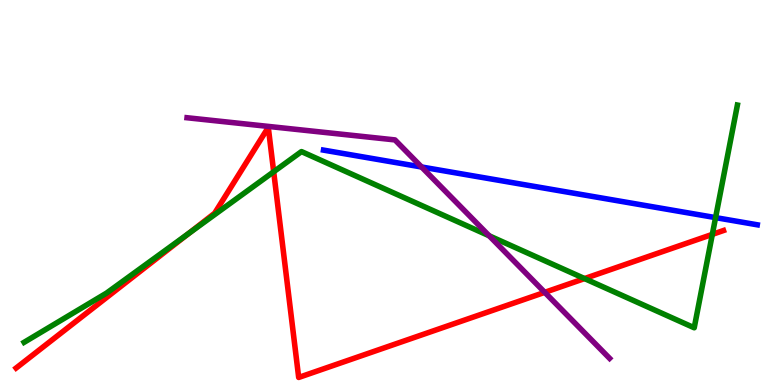[{'lines': ['blue', 'red'], 'intersections': []}, {'lines': ['green', 'red'], 'intersections': [{'x': 2.44, 'y': 3.94}, {'x': 3.53, 'y': 5.54}, {'x': 7.54, 'y': 2.76}, {'x': 9.19, 'y': 3.91}]}, {'lines': ['purple', 'red'], 'intersections': [{'x': 7.03, 'y': 2.41}]}, {'lines': ['blue', 'green'], 'intersections': [{'x': 9.23, 'y': 4.35}]}, {'lines': ['blue', 'purple'], 'intersections': [{'x': 5.44, 'y': 5.66}]}, {'lines': ['green', 'purple'], 'intersections': [{'x': 6.31, 'y': 3.88}]}]